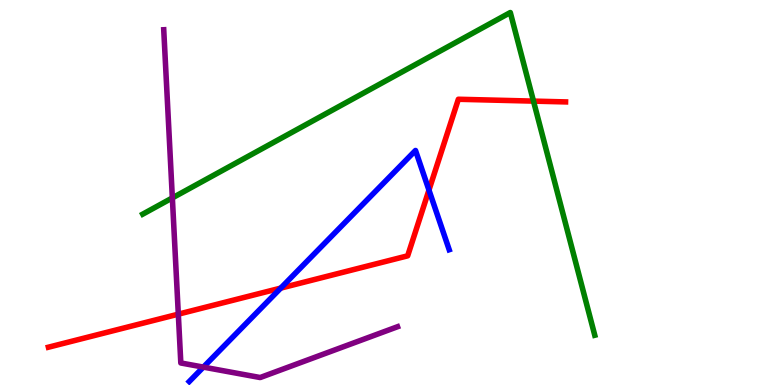[{'lines': ['blue', 'red'], 'intersections': [{'x': 3.62, 'y': 2.52}, {'x': 5.53, 'y': 5.06}]}, {'lines': ['green', 'red'], 'intersections': [{'x': 6.88, 'y': 7.37}]}, {'lines': ['purple', 'red'], 'intersections': [{'x': 2.3, 'y': 1.84}]}, {'lines': ['blue', 'green'], 'intersections': []}, {'lines': ['blue', 'purple'], 'intersections': [{'x': 2.62, 'y': 0.465}]}, {'lines': ['green', 'purple'], 'intersections': [{'x': 2.22, 'y': 4.86}]}]